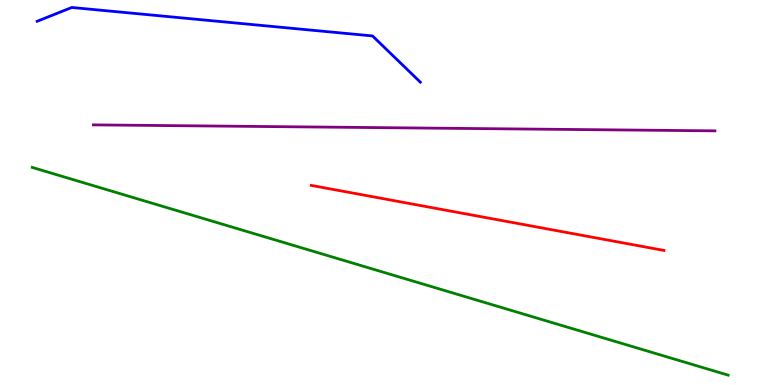[{'lines': ['blue', 'red'], 'intersections': []}, {'lines': ['green', 'red'], 'intersections': []}, {'lines': ['purple', 'red'], 'intersections': []}, {'lines': ['blue', 'green'], 'intersections': []}, {'lines': ['blue', 'purple'], 'intersections': []}, {'lines': ['green', 'purple'], 'intersections': []}]